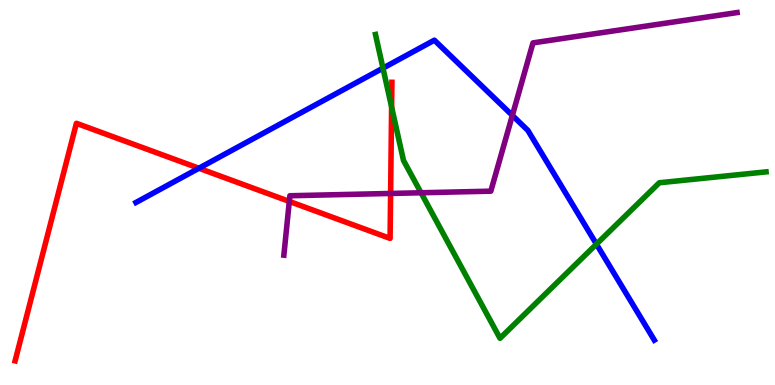[{'lines': ['blue', 'red'], 'intersections': [{'x': 2.57, 'y': 5.63}]}, {'lines': ['green', 'red'], 'intersections': [{'x': 5.05, 'y': 7.22}]}, {'lines': ['purple', 'red'], 'intersections': [{'x': 3.73, 'y': 4.77}, {'x': 5.04, 'y': 4.98}]}, {'lines': ['blue', 'green'], 'intersections': [{'x': 4.94, 'y': 8.23}, {'x': 7.7, 'y': 3.66}]}, {'lines': ['blue', 'purple'], 'intersections': [{'x': 6.61, 'y': 7.0}]}, {'lines': ['green', 'purple'], 'intersections': [{'x': 5.43, 'y': 4.99}]}]